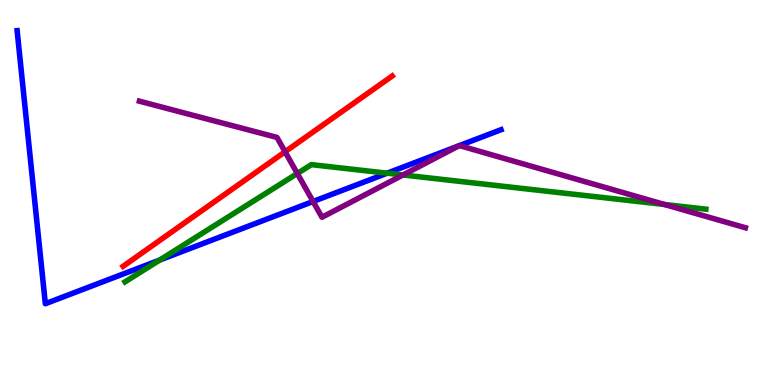[{'lines': ['blue', 'red'], 'intersections': []}, {'lines': ['green', 'red'], 'intersections': []}, {'lines': ['purple', 'red'], 'intersections': [{'x': 3.68, 'y': 6.06}]}, {'lines': ['blue', 'green'], 'intersections': [{'x': 2.06, 'y': 3.25}, {'x': 5.0, 'y': 5.5}]}, {'lines': ['blue', 'purple'], 'intersections': [{'x': 4.04, 'y': 4.77}, {'x': 5.92, 'y': 6.21}, {'x': 5.93, 'y': 6.22}]}, {'lines': ['green', 'purple'], 'intersections': [{'x': 3.84, 'y': 5.49}, {'x': 5.2, 'y': 5.46}, {'x': 8.57, 'y': 4.69}]}]